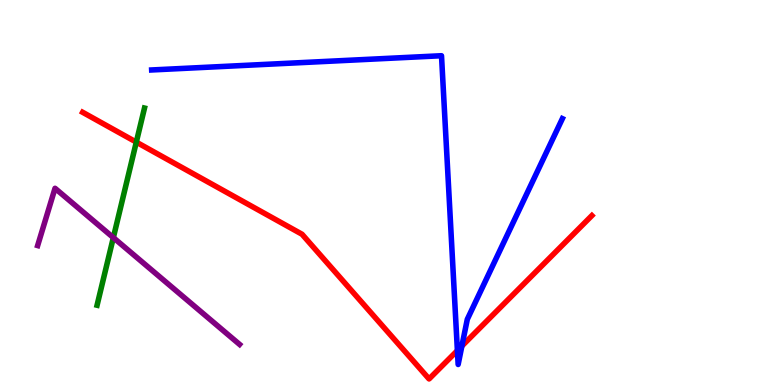[{'lines': ['blue', 'red'], 'intersections': [{'x': 5.9, 'y': 0.895}, {'x': 5.96, 'y': 1.01}]}, {'lines': ['green', 'red'], 'intersections': [{'x': 1.76, 'y': 6.31}]}, {'lines': ['purple', 'red'], 'intersections': []}, {'lines': ['blue', 'green'], 'intersections': []}, {'lines': ['blue', 'purple'], 'intersections': []}, {'lines': ['green', 'purple'], 'intersections': [{'x': 1.46, 'y': 3.83}]}]